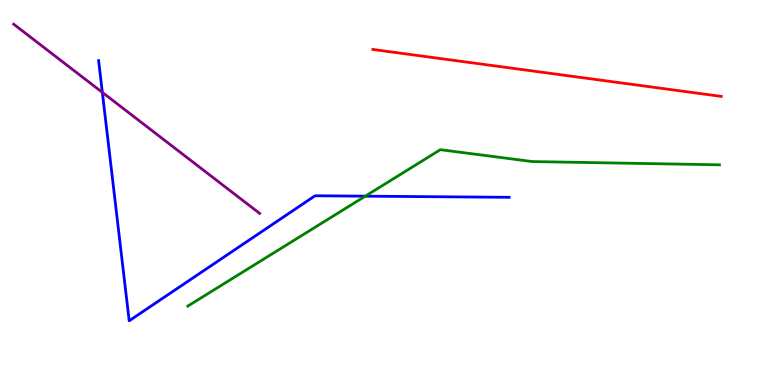[{'lines': ['blue', 'red'], 'intersections': []}, {'lines': ['green', 'red'], 'intersections': []}, {'lines': ['purple', 'red'], 'intersections': []}, {'lines': ['blue', 'green'], 'intersections': [{'x': 4.71, 'y': 4.9}]}, {'lines': ['blue', 'purple'], 'intersections': [{'x': 1.32, 'y': 7.6}]}, {'lines': ['green', 'purple'], 'intersections': []}]